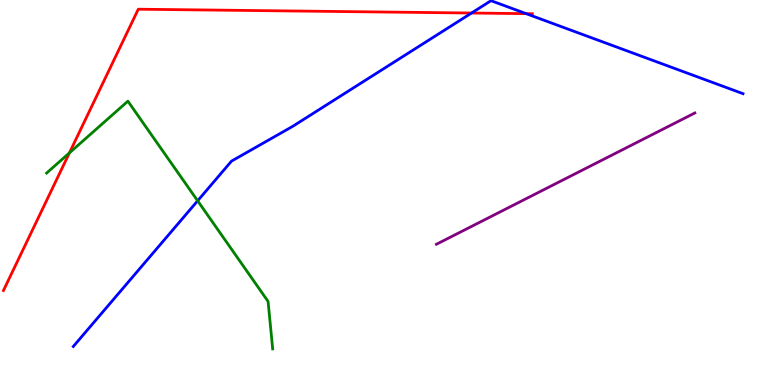[{'lines': ['blue', 'red'], 'intersections': [{'x': 6.08, 'y': 9.66}, {'x': 6.79, 'y': 9.65}]}, {'lines': ['green', 'red'], 'intersections': [{'x': 0.896, 'y': 6.03}]}, {'lines': ['purple', 'red'], 'intersections': []}, {'lines': ['blue', 'green'], 'intersections': [{'x': 2.55, 'y': 4.78}]}, {'lines': ['blue', 'purple'], 'intersections': []}, {'lines': ['green', 'purple'], 'intersections': []}]